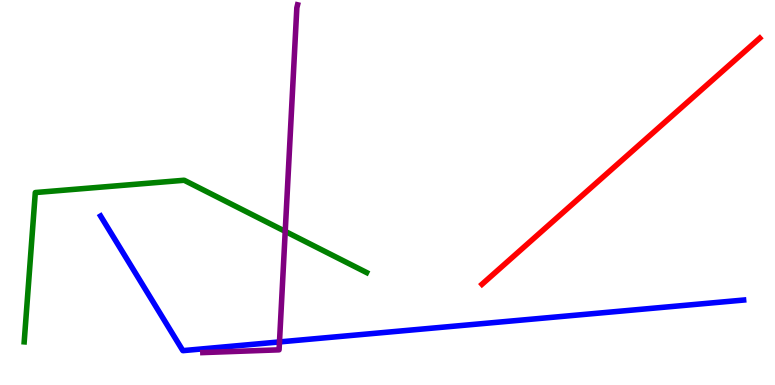[{'lines': ['blue', 'red'], 'intersections': []}, {'lines': ['green', 'red'], 'intersections': []}, {'lines': ['purple', 'red'], 'intersections': []}, {'lines': ['blue', 'green'], 'intersections': []}, {'lines': ['blue', 'purple'], 'intersections': [{'x': 3.61, 'y': 1.12}]}, {'lines': ['green', 'purple'], 'intersections': [{'x': 3.68, 'y': 3.99}]}]